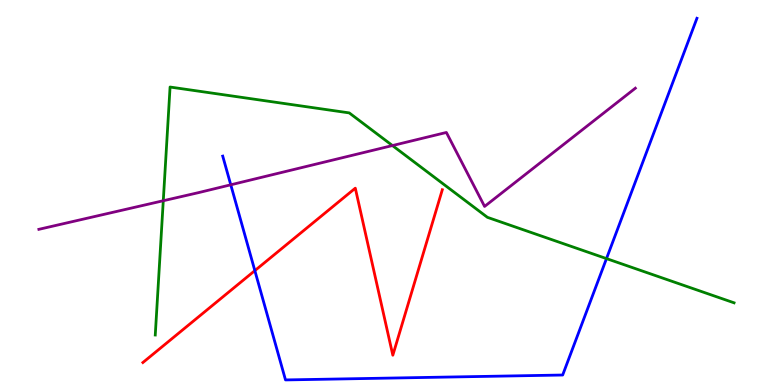[{'lines': ['blue', 'red'], 'intersections': [{'x': 3.29, 'y': 2.97}]}, {'lines': ['green', 'red'], 'intersections': []}, {'lines': ['purple', 'red'], 'intersections': []}, {'lines': ['blue', 'green'], 'intersections': [{'x': 7.83, 'y': 3.28}]}, {'lines': ['blue', 'purple'], 'intersections': [{'x': 2.98, 'y': 5.2}]}, {'lines': ['green', 'purple'], 'intersections': [{'x': 2.11, 'y': 4.79}, {'x': 5.06, 'y': 6.22}]}]